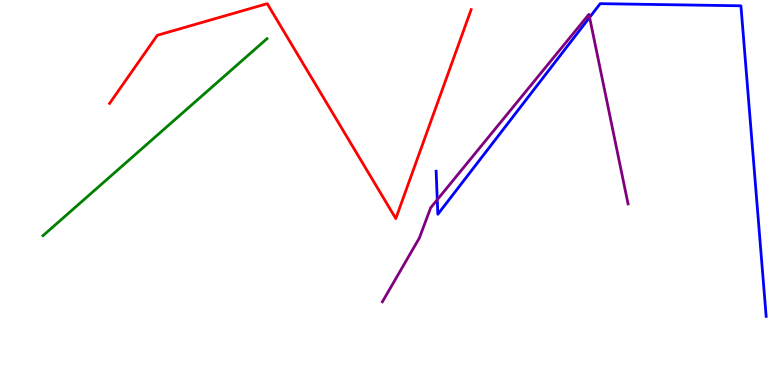[{'lines': ['blue', 'red'], 'intersections': []}, {'lines': ['green', 'red'], 'intersections': []}, {'lines': ['purple', 'red'], 'intersections': []}, {'lines': ['blue', 'green'], 'intersections': []}, {'lines': ['blue', 'purple'], 'intersections': [{'x': 5.64, 'y': 4.81}, {'x': 7.61, 'y': 9.55}]}, {'lines': ['green', 'purple'], 'intersections': []}]